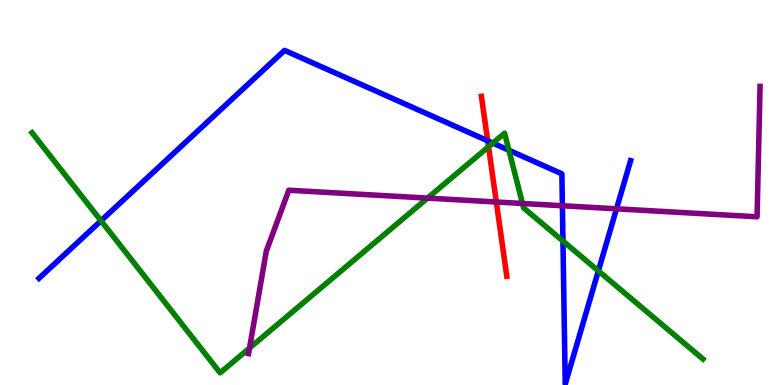[{'lines': ['blue', 'red'], 'intersections': [{'x': 6.29, 'y': 6.34}]}, {'lines': ['green', 'red'], 'intersections': [{'x': 6.3, 'y': 6.19}]}, {'lines': ['purple', 'red'], 'intersections': [{'x': 6.4, 'y': 4.75}]}, {'lines': ['blue', 'green'], 'intersections': [{'x': 1.3, 'y': 4.27}, {'x': 6.36, 'y': 6.28}, {'x': 6.57, 'y': 6.1}, {'x': 7.26, 'y': 3.74}, {'x': 7.72, 'y': 2.96}]}, {'lines': ['blue', 'purple'], 'intersections': [{'x': 7.26, 'y': 4.66}, {'x': 7.95, 'y': 4.58}]}, {'lines': ['green', 'purple'], 'intersections': [{'x': 3.22, 'y': 0.96}, {'x': 5.52, 'y': 4.85}, {'x': 6.74, 'y': 4.71}]}]